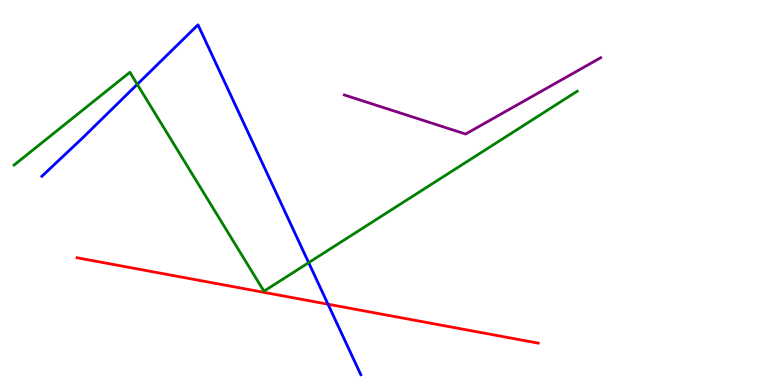[{'lines': ['blue', 'red'], 'intersections': [{'x': 4.23, 'y': 2.1}]}, {'lines': ['green', 'red'], 'intersections': []}, {'lines': ['purple', 'red'], 'intersections': []}, {'lines': ['blue', 'green'], 'intersections': [{'x': 1.77, 'y': 7.81}, {'x': 3.98, 'y': 3.18}]}, {'lines': ['blue', 'purple'], 'intersections': []}, {'lines': ['green', 'purple'], 'intersections': []}]